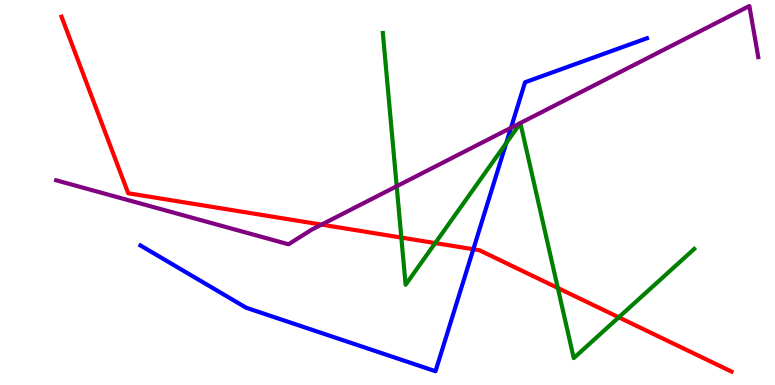[{'lines': ['blue', 'red'], 'intersections': [{'x': 6.11, 'y': 3.53}]}, {'lines': ['green', 'red'], 'intersections': [{'x': 5.18, 'y': 3.83}, {'x': 5.62, 'y': 3.69}, {'x': 7.2, 'y': 2.52}, {'x': 7.98, 'y': 1.76}]}, {'lines': ['purple', 'red'], 'intersections': [{'x': 4.15, 'y': 4.17}]}, {'lines': ['blue', 'green'], 'intersections': [{'x': 6.53, 'y': 6.28}]}, {'lines': ['blue', 'purple'], 'intersections': [{'x': 6.59, 'y': 6.68}]}, {'lines': ['green', 'purple'], 'intersections': [{'x': 5.12, 'y': 5.16}]}]